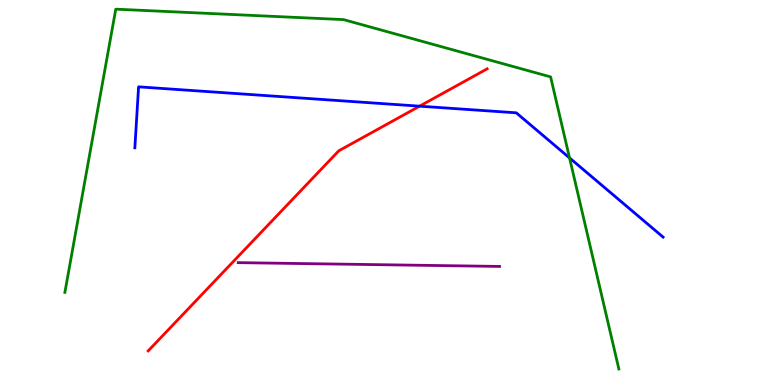[{'lines': ['blue', 'red'], 'intersections': [{'x': 5.41, 'y': 7.24}]}, {'lines': ['green', 'red'], 'intersections': []}, {'lines': ['purple', 'red'], 'intersections': []}, {'lines': ['blue', 'green'], 'intersections': [{'x': 7.35, 'y': 5.9}]}, {'lines': ['blue', 'purple'], 'intersections': []}, {'lines': ['green', 'purple'], 'intersections': []}]